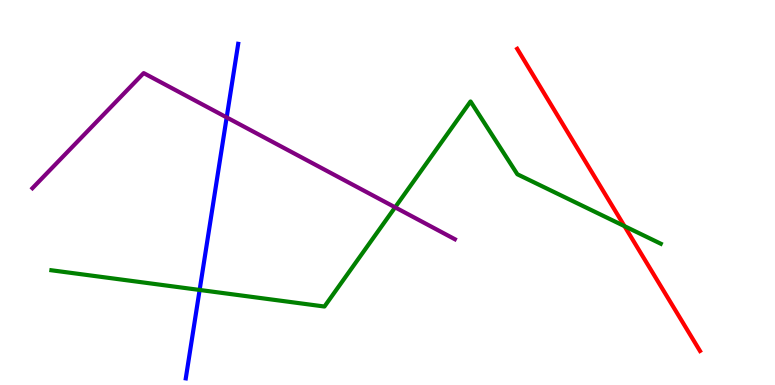[{'lines': ['blue', 'red'], 'intersections': []}, {'lines': ['green', 'red'], 'intersections': [{'x': 8.06, 'y': 4.13}]}, {'lines': ['purple', 'red'], 'intersections': []}, {'lines': ['blue', 'green'], 'intersections': [{'x': 2.58, 'y': 2.47}]}, {'lines': ['blue', 'purple'], 'intersections': [{'x': 2.92, 'y': 6.95}]}, {'lines': ['green', 'purple'], 'intersections': [{'x': 5.1, 'y': 4.62}]}]